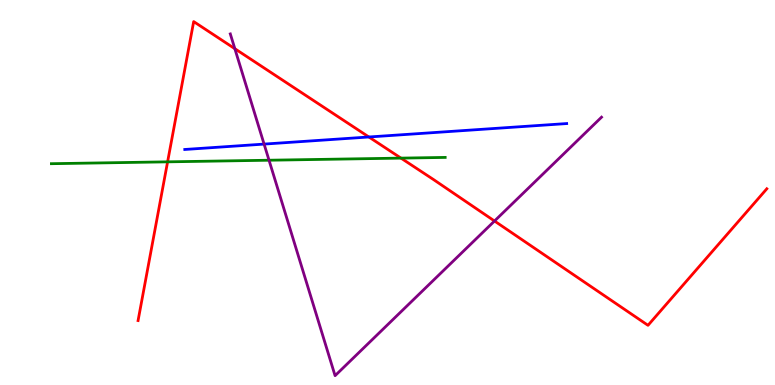[{'lines': ['blue', 'red'], 'intersections': [{'x': 4.76, 'y': 6.44}]}, {'lines': ['green', 'red'], 'intersections': [{'x': 2.16, 'y': 5.8}, {'x': 5.17, 'y': 5.89}]}, {'lines': ['purple', 'red'], 'intersections': [{'x': 3.03, 'y': 8.74}, {'x': 6.38, 'y': 4.26}]}, {'lines': ['blue', 'green'], 'intersections': []}, {'lines': ['blue', 'purple'], 'intersections': [{'x': 3.41, 'y': 6.26}]}, {'lines': ['green', 'purple'], 'intersections': [{'x': 3.47, 'y': 5.84}]}]